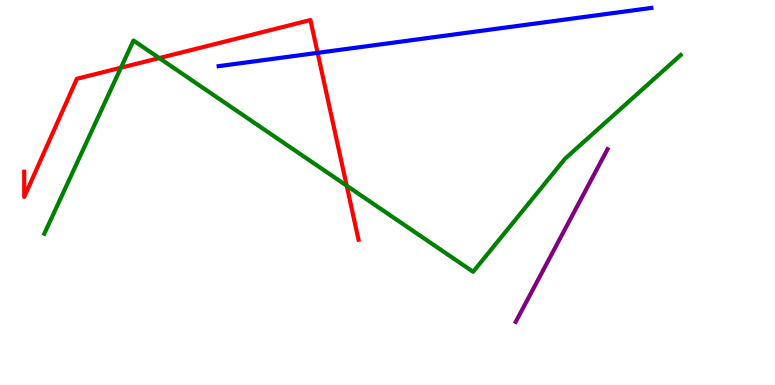[{'lines': ['blue', 'red'], 'intersections': [{'x': 4.1, 'y': 8.63}]}, {'lines': ['green', 'red'], 'intersections': [{'x': 1.56, 'y': 8.24}, {'x': 2.06, 'y': 8.49}, {'x': 4.47, 'y': 5.18}]}, {'lines': ['purple', 'red'], 'intersections': []}, {'lines': ['blue', 'green'], 'intersections': []}, {'lines': ['blue', 'purple'], 'intersections': []}, {'lines': ['green', 'purple'], 'intersections': []}]